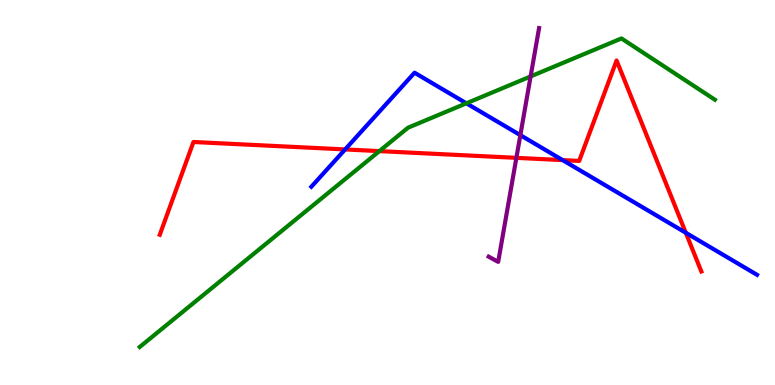[{'lines': ['blue', 'red'], 'intersections': [{'x': 4.45, 'y': 6.12}, {'x': 7.26, 'y': 5.84}, {'x': 8.85, 'y': 3.95}]}, {'lines': ['green', 'red'], 'intersections': [{'x': 4.9, 'y': 6.07}]}, {'lines': ['purple', 'red'], 'intersections': [{'x': 6.66, 'y': 5.9}]}, {'lines': ['blue', 'green'], 'intersections': [{'x': 6.02, 'y': 7.32}]}, {'lines': ['blue', 'purple'], 'intersections': [{'x': 6.71, 'y': 6.49}]}, {'lines': ['green', 'purple'], 'intersections': [{'x': 6.85, 'y': 8.01}]}]